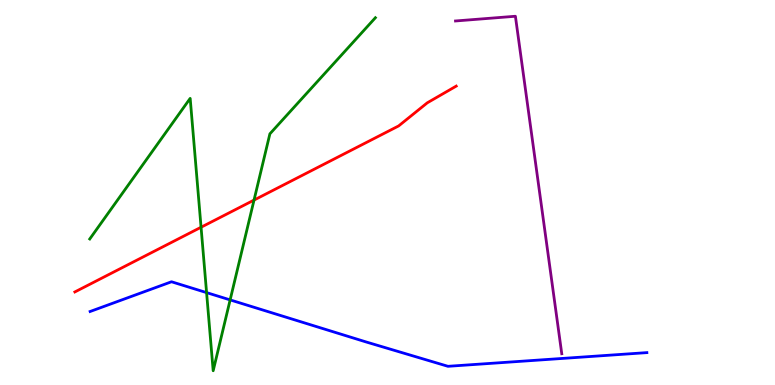[{'lines': ['blue', 'red'], 'intersections': []}, {'lines': ['green', 'red'], 'intersections': [{'x': 2.59, 'y': 4.1}, {'x': 3.28, 'y': 4.8}]}, {'lines': ['purple', 'red'], 'intersections': []}, {'lines': ['blue', 'green'], 'intersections': [{'x': 2.67, 'y': 2.4}, {'x': 2.97, 'y': 2.21}]}, {'lines': ['blue', 'purple'], 'intersections': []}, {'lines': ['green', 'purple'], 'intersections': []}]